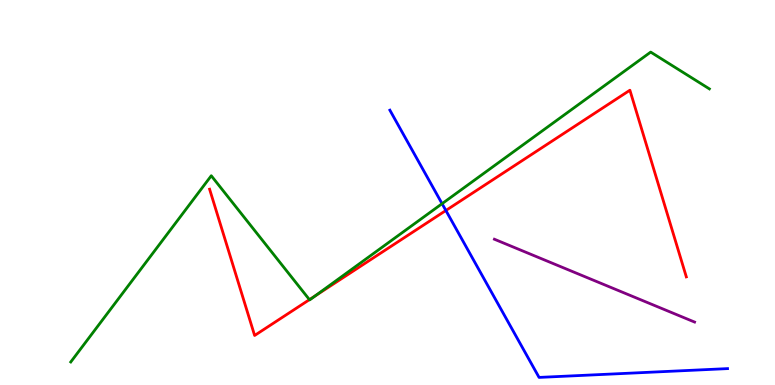[{'lines': ['blue', 'red'], 'intersections': [{'x': 5.75, 'y': 4.53}]}, {'lines': ['green', 'red'], 'intersections': [{'x': 3.99, 'y': 2.22}, {'x': 4.07, 'y': 2.31}]}, {'lines': ['purple', 'red'], 'intersections': []}, {'lines': ['blue', 'green'], 'intersections': [{'x': 5.7, 'y': 4.71}]}, {'lines': ['blue', 'purple'], 'intersections': []}, {'lines': ['green', 'purple'], 'intersections': []}]